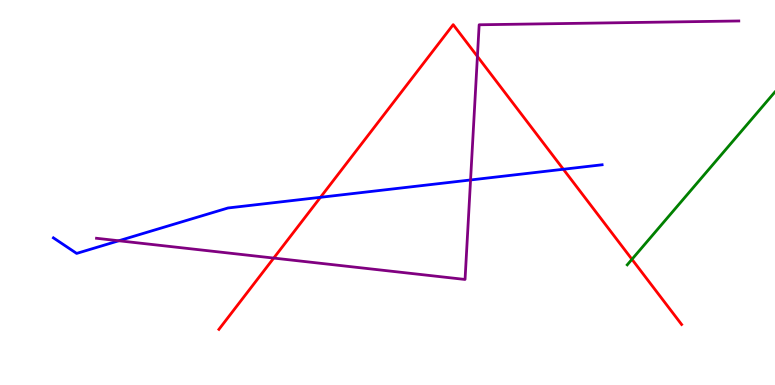[{'lines': ['blue', 'red'], 'intersections': [{'x': 4.13, 'y': 4.88}, {'x': 7.27, 'y': 5.6}]}, {'lines': ['green', 'red'], 'intersections': [{'x': 8.15, 'y': 3.26}]}, {'lines': ['purple', 'red'], 'intersections': [{'x': 3.53, 'y': 3.3}, {'x': 6.16, 'y': 8.53}]}, {'lines': ['blue', 'green'], 'intersections': []}, {'lines': ['blue', 'purple'], 'intersections': [{'x': 1.53, 'y': 3.75}, {'x': 6.07, 'y': 5.33}]}, {'lines': ['green', 'purple'], 'intersections': []}]